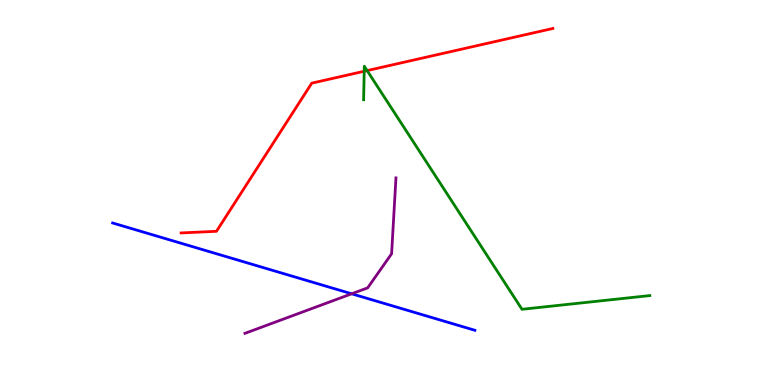[{'lines': ['blue', 'red'], 'intersections': []}, {'lines': ['green', 'red'], 'intersections': [{'x': 4.7, 'y': 8.15}, {'x': 4.74, 'y': 8.17}]}, {'lines': ['purple', 'red'], 'intersections': []}, {'lines': ['blue', 'green'], 'intersections': []}, {'lines': ['blue', 'purple'], 'intersections': [{'x': 4.54, 'y': 2.37}]}, {'lines': ['green', 'purple'], 'intersections': []}]